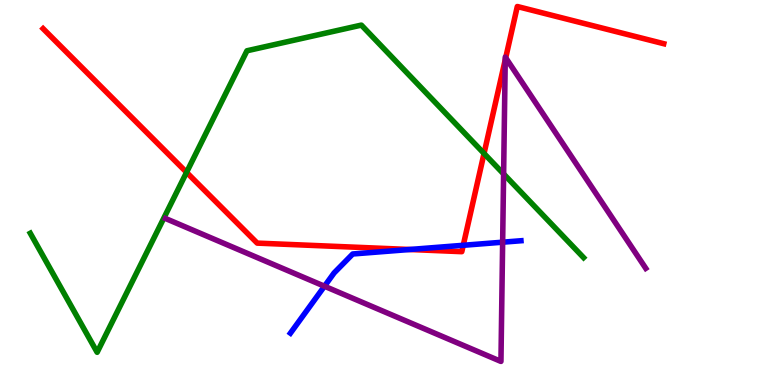[{'lines': ['blue', 'red'], 'intersections': [{'x': 5.29, 'y': 3.52}, {'x': 5.98, 'y': 3.63}]}, {'lines': ['green', 'red'], 'intersections': [{'x': 2.41, 'y': 5.52}, {'x': 6.25, 'y': 6.01}]}, {'lines': ['purple', 'red'], 'intersections': [{'x': 6.52, 'y': 8.45}, {'x': 6.53, 'y': 8.5}]}, {'lines': ['blue', 'green'], 'intersections': []}, {'lines': ['blue', 'purple'], 'intersections': [{'x': 4.19, 'y': 2.57}, {'x': 6.49, 'y': 3.71}]}, {'lines': ['green', 'purple'], 'intersections': [{'x': 6.5, 'y': 5.48}]}]